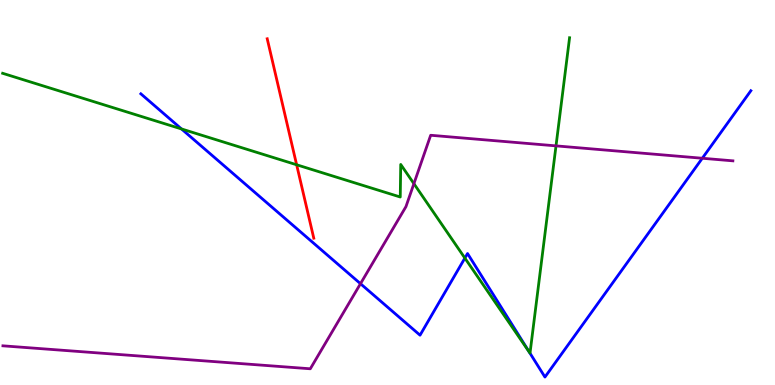[{'lines': ['blue', 'red'], 'intersections': []}, {'lines': ['green', 'red'], 'intersections': [{'x': 3.83, 'y': 5.72}]}, {'lines': ['purple', 'red'], 'intersections': []}, {'lines': ['blue', 'green'], 'intersections': [{'x': 2.34, 'y': 6.65}, {'x': 6.0, 'y': 3.3}, {'x': 6.83, 'y': 0.851}]}, {'lines': ['blue', 'purple'], 'intersections': [{'x': 4.65, 'y': 2.63}, {'x': 9.06, 'y': 5.89}]}, {'lines': ['green', 'purple'], 'intersections': [{'x': 5.34, 'y': 5.23}, {'x': 7.17, 'y': 6.21}]}]